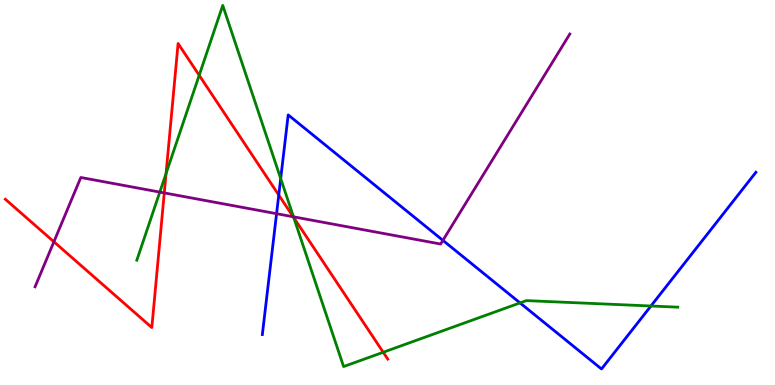[{'lines': ['blue', 'red'], 'intersections': [{'x': 3.6, 'y': 4.93}]}, {'lines': ['green', 'red'], 'intersections': [{'x': 2.14, 'y': 5.49}, {'x': 2.57, 'y': 8.04}, {'x': 3.79, 'y': 4.35}, {'x': 4.94, 'y': 0.85}]}, {'lines': ['purple', 'red'], 'intersections': [{'x': 0.695, 'y': 3.72}, {'x': 2.12, 'y': 4.99}, {'x': 3.78, 'y': 4.37}]}, {'lines': ['blue', 'green'], 'intersections': [{'x': 3.62, 'y': 5.36}, {'x': 6.71, 'y': 2.13}, {'x': 8.4, 'y': 2.05}]}, {'lines': ['blue', 'purple'], 'intersections': [{'x': 3.57, 'y': 4.45}, {'x': 5.71, 'y': 3.76}]}, {'lines': ['green', 'purple'], 'intersections': [{'x': 2.06, 'y': 5.01}, {'x': 3.79, 'y': 4.37}]}]